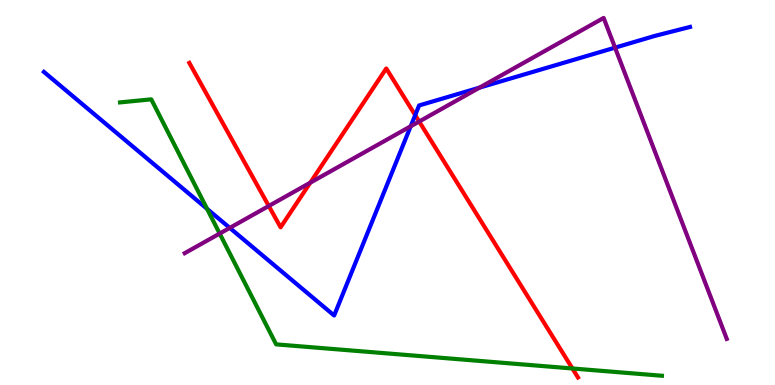[{'lines': ['blue', 'red'], 'intersections': [{'x': 5.36, 'y': 7.01}]}, {'lines': ['green', 'red'], 'intersections': [{'x': 7.39, 'y': 0.429}]}, {'lines': ['purple', 'red'], 'intersections': [{'x': 3.47, 'y': 4.65}, {'x': 4.0, 'y': 5.26}, {'x': 5.41, 'y': 6.84}]}, {'lines': ['blue', 'green'], 'intersections': [{'x': 2.67, 'y': 4.58}]}, {'lines': ['blue', 'purple'], 'intersections': [{'x': 2.96, 'y': 4.08}, {'x': 5.3, 'y': 6.72}, {'x': 6.19, 'y': 7.72}, {'x': 7.94, 'y': 8.76}]}, {'lines': ['green', 'purple'], 'intersections': [{'x': 2.83, 'y': 3.93}]}]